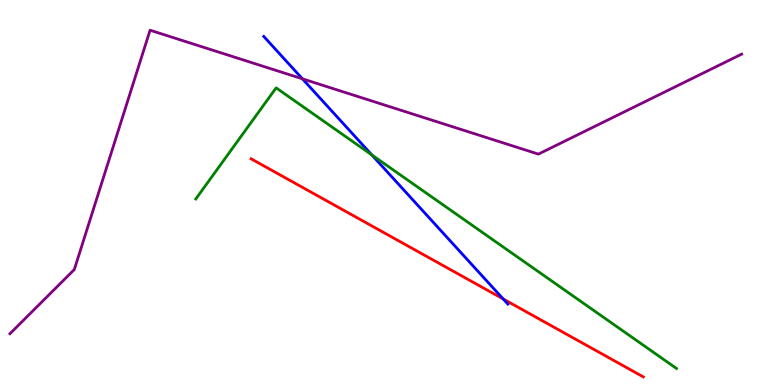[{'lines': ['blue', 'red'], 'intersections': [{'x': 6.49, 'y': 2.23}]}, {'lines': ['green', 'red'], 'intersections': []}, {'lines': ['purple', 'red'], 'intersections': []}, {'lines': ['blue', 'green'], 'intersections': [{'x': 4.8, 'y': 5.98}]}, {'lines': ['blue', 'purple'], 'intersections': [{'x': 3.9, 'y': 7.95}]}, {'lines': ['green', 'purple'], 'intersections': []}]